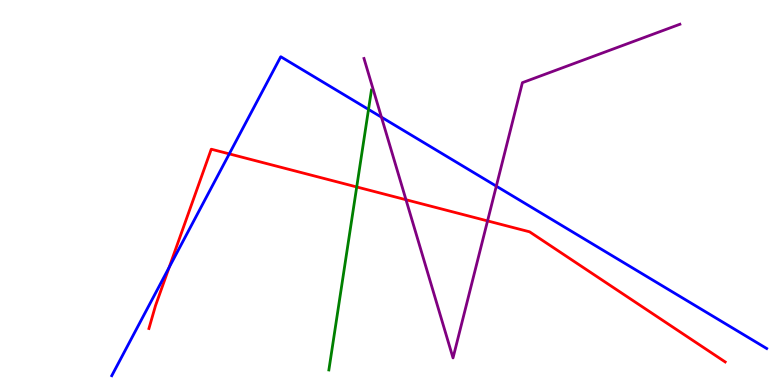[{'lines': ['blue', 'red'], 'intersections': [{'x': 2.18, 'y': 3.05}, {'x': 2.96, 'y': 6.0}]}, {'lines': ['green', 'red'], 'intersections': [{'x': 4.6, 'y': 5.14}]}, {'lines': ['purple', 'red'], 'intersections': [{'x': 5.24, 'y': 4.81}, {'x': 6.29, 'y': 4.26}]}, {'lines': ['blue', 'green'], 'intersections': [{'x': 4.76, 'y': 7.16}]}, {'lines': ['blue', 'purple'], 'intersections': [{'x': 4.92, 'y': 6.96}, {'x': 6.4, 'y': 5.17}]}, {'lines': ['green', 'purple'], 'intersections': []}]